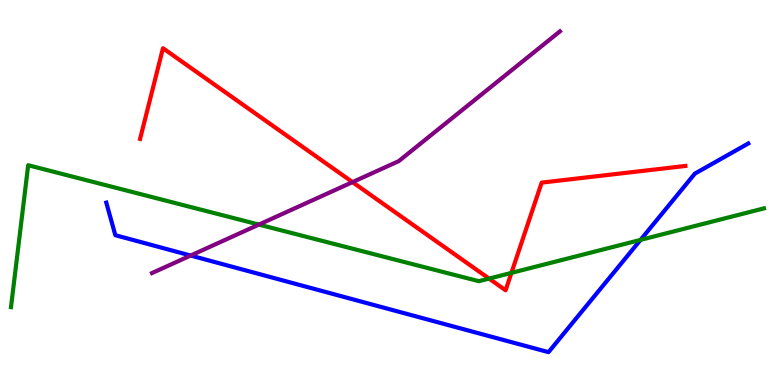[{'lines': ['blue', 'red'], 'intersections': []}, {'lines': ['green', 'red'], 'intersections': [{'x': 6.31, 'y': 2.76}, {'x': 6.6, 'y': 2.91}]}, {'lines': ['purple', 'red'], 'intersections': [{'x': 4.55, 'y': 5.27}]}, {'lines': ['blue', 'green'], 'intersections': [{'x': 8.26, 'y': 3.77}]}, {'lines': ['blue', 'purple'], 'intersections': [{'x': 2.46, 'y': 3.36}]}, {'lines': ['green', 'purple'], 'intersections': [{'x': 3.34, 'y': 4.17}]}]